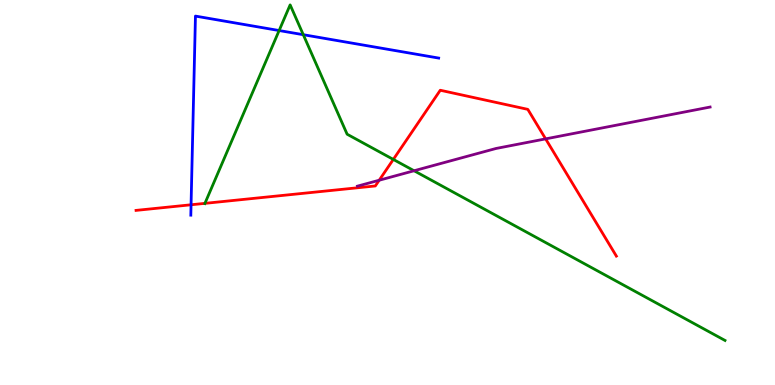[{'lines': ['blue', 'red'], 'intersections': [{'x': 2.47, 'y': 4.68}]}, {'lines': ['green', 'red'], 'intersections': [{'x': 2.64, 'y': 4.72}, {'x': 5.08, 'y': 5.86}]}, {'lines': ['purple', 'red'], 'intersections': [{'x': 4.89, 'y': 5.32}, {'x': 7.04, 'y': 6.39}]}, {'lines': ['blue', 'green'], 'intersections': [{'x': 3.6, 'y': 9.21}, {'x': 3.91, 'y': 9.1}]}, {'lines': ['blue', 'purple'], 'intersections': []}, {'lines': ['green', 'purple'], 'intersections': [{'x': 5.34, 'y': 5.56}]}]